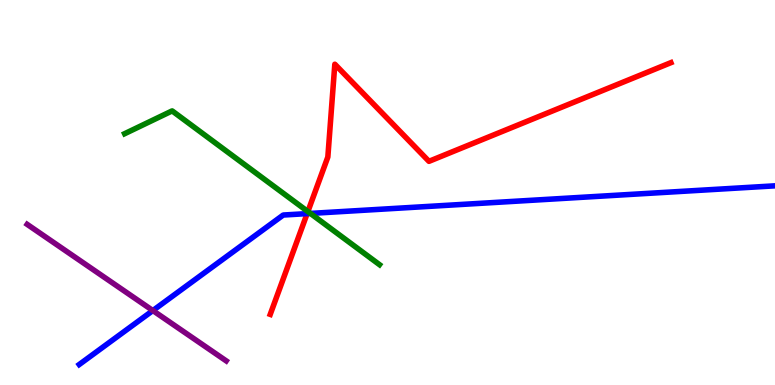[{'lines': ['blue', 'red'], 'intersections': [{'x': 3.96, 'y': 4.45}]}, {'lines': ['green', 'red'], 'intersections': [{'x': 3.97, 'y': 4.51}]}, {'lines': ['purple', 'red'], 'intersections': []}, {'lines': ['blue', 'green'], 'intersections': [{'x': 4.01, 'y': 4.46}]}, {'lines': ['blue', 'purple'], 'intersections': [{'x': 1.97, 'y': 1.93}]}, {'lines': ['green', 'purple'], 'intersections': []}]